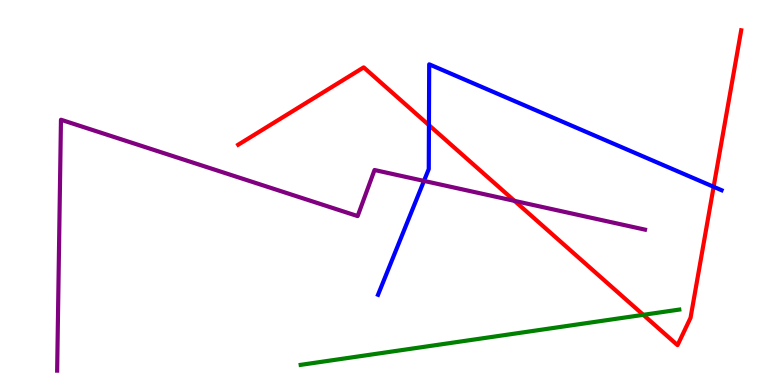[{'lines': ['blue', 'red'], 'intersections': [{'x': 5.53, 'y': 6.75}, {'x': 9.21, 'y': 5.15}]}, {'lines': ['green', 'red'], 'intersections': [{'x': 8.3, 'y': 1.82}]}, {'lines': ['purple', 'red'], 'intersections': [{'x': 6.64, 'y': 4.78}]}, {'lines': ['blue', 'green'], 'intersections': []}, {'lines': ['blue', 'purple'], 'intersections': [{'x': 5.47, 'y': 5.3}]}, {'lines': ['green', 'purple'], 'intersections': []}]